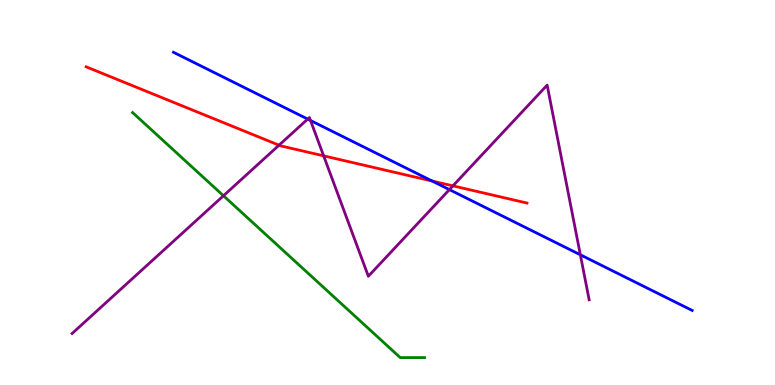[{'lines': ['blue', 'red'], 'intersections': [{'x': 5.58, 'y': 5.3}]}, {'lines': ['green', 'red'], 'intersections': []}, {'lines': ['purple', 'red'], 'intersections': [{'x': 3.6, 'y': 6.23}, {'x': 4.18, 'y': 5.95}, {'x': 5.84, 'y': 5.17}]}, {'lines': ['blue', 'green'], 'intersections': []}, {'lines': ['blue', 'purple'], 'intersections': [{'x': 3.97, 'y': 6.91}, {'x': 4.01, 'y': 6.87}, {'x': 5.8, 'y': 5.07}, {'x': 7.49, 'y': 3.38}]}, {'lines': ['green', 'purple'], 'intersections': [{'x': 2.88, 'y': 4.92}]}]